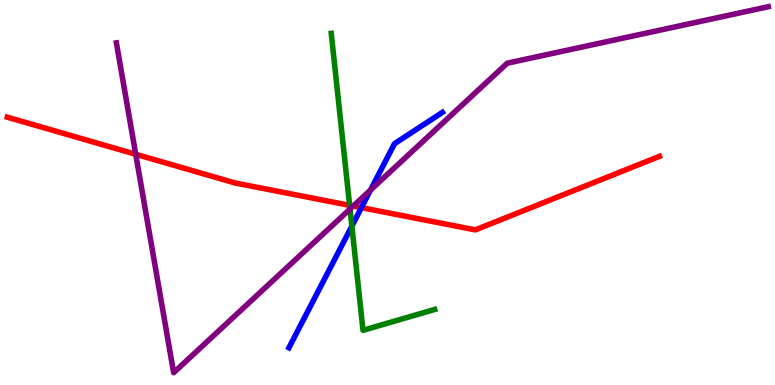[{'lines': ['blue', 'red'], 'intersections': [{'x': 4.66, 'y': 4.61}]}, {'lines': ['green', 'red'], 'intersections': [{'x': 4.51, 'y': 4.67}]}, {'lines': ['purple', 'red'], 'intersections': [{'x': 1.75, 'y': 5.99}, {'x': 4.56, 'y': 4.65}]}, {'lines': ['blue', 'green'], 'intersections': [{'x': 4.54, 'y': 4.13}]}, {'lines': ['blue', 'purple'], 'intersections': [{'x': 4.78, 'y': 5.06}]}, {'lines': ['green', 'purple'], 'intersections': [{'x': 4.52, 'y': 4.57}]}]